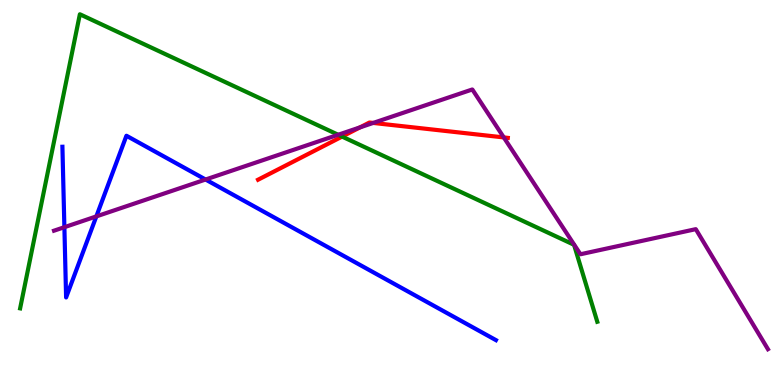[{'lines': ['blue', 'red'], 'intersections': []}, {'lines': ['green', 'red'], 'intersections': [{'x': 4.41, 'y': 6.45}]}, {'lines': ['purple', 'red'], 'intersections': [{'x': 4.65, 'y': 6.69}, {'x': 4.82, 'y': 6.81}, {'x': 6.5, 'y': 6.43}]}, {'lines': ['blue', 'green'], 'intersections': []}, {'lines': ['blue', 'purple'], 'intersections': [{'x': 0.831, 'y': 4.1}, {'x': 1.24, 'y': 4.38}, {'x': 2.65, 'y': 5.34}]}, {'lines': ['green', 'purple'], 'intersections': [{'x': 4.36, 'y': 6.5}]}]